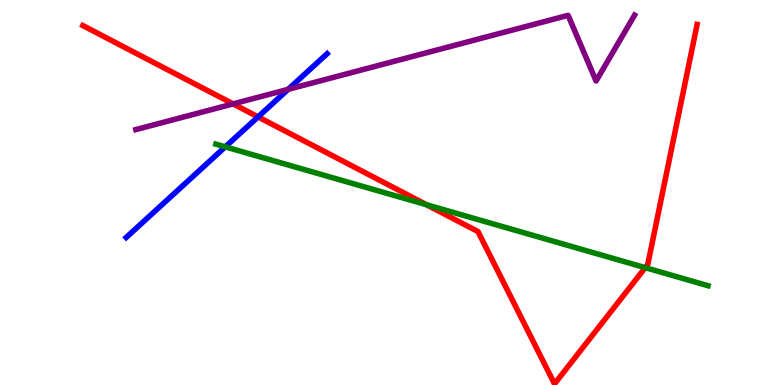[{'lines': ['blue', 'red'], 'intersections': [{'x': 3.33, 'y': 6.96}]}, {'lines': ['green', 'red'], 'intersections': [{'x': 5.5, 'y': 4.68}, {'x': 8.33, 'y': 3.05}]}, {'lines': ['purple', 'red'], 'intersections': [{'x': 3.01, 'y': 7.3}]}, {'lines': ['blue', 'green'], 'intersections': [{'x': 2.91, 'y': 6.19}]}, {'lines': ['blue', 'purple'], 'intersections': [{'x': 3.72, 'y': 7.68}]}, {'lines': ['green', 'purple'], 'intersections': []}]